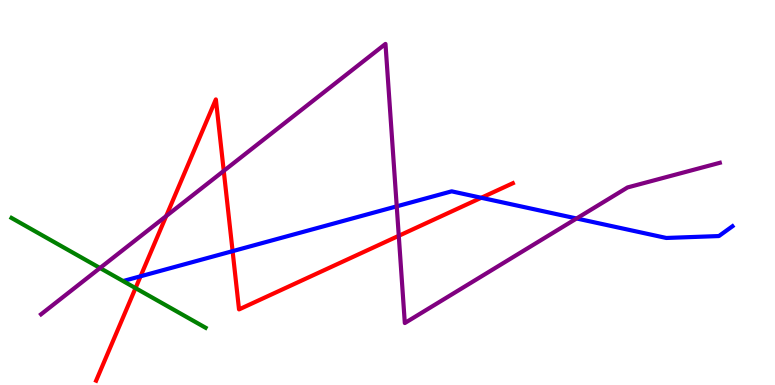[{'lines': ['blue', 'red'], 'intersections': [{'x': 1.81, 'y': 2.82}, {'x': 3.0, 'y': 3.48}, {'x': 6.21, 'y': 4.86}]}, {'lines': ['green', 'red'], 'intersections': [{'x': 1.75, 'y': 2.52}]}, {'lines': ['purple', 'red'], 'intersections': [{'x': 2.14, 'y': 4.39}, {'x': 2.89, 'y': 5.56}, {'x': 5.15, 'y': 3.88}]}, {'lines': ['blue', 'green'], 'intersections': []}, {'lines': ['blue', 'purple'], 'intersections': [{'x': 5.12, 'y': 4.64}, {'x': 7.44, 'y': 4.33}]}, {'lines': ['green', 'purple'], 'intersections': [{'x': 1.29, 'y': 3.04}]}]